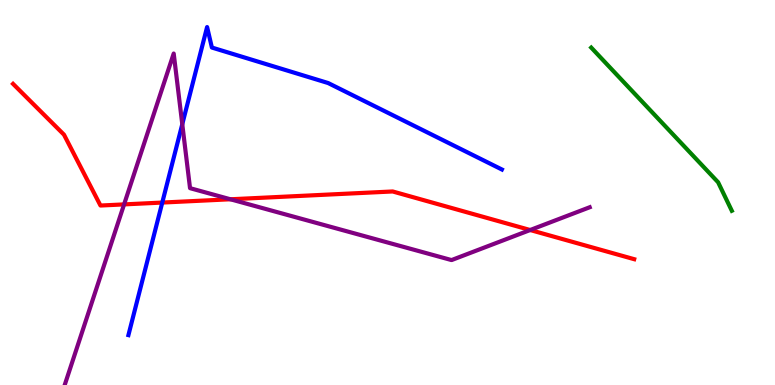[{'lines': ['blue', 'red'], 'intersections': [{'x': 2.09, 'y': 4.74}]}, {'lines': ['green', 'red'], 'intersections': []}, {'lines': ['purple', 'red'], 'intersections': [{'x': 1.6, 'y': 4.69}, {'x': 2.97, 'y': 4.82}, {'x': 6.84, 'y': 4.03}]}, {'lines': ['blue', 'green'], 'intersections': []}, {'lines': ['blue', 'purple'], 'intersections': [{'x': 2.35, 'y': 6.77}]}, {'lines': ['green', 'purple'], 'intersections': []}]